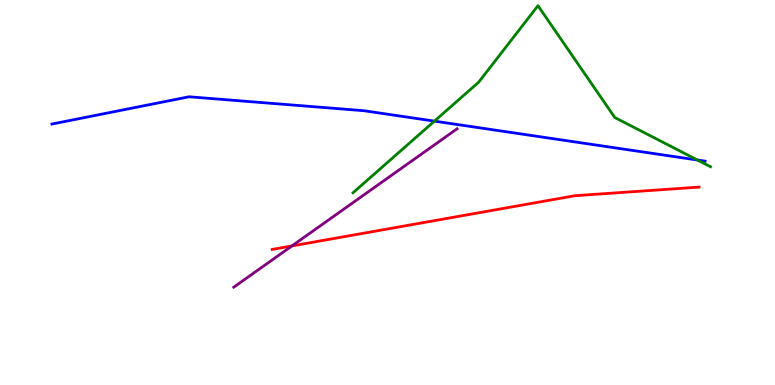[{'lines': ['blue', 'red'], 'intersections': []}, {'lines': ['green', 'red'], 'intersections': []}, {'lines': ['purple', 'red'], 'intersections': [{'x': 3.77, 'y': 3.61}]}, {'lines': ['blue', 'green'], 'intersections': [{'x': 5.61, 'y': 6.85}, {'x': 9.0, 'y': 5.84}]}, {'lines': ['blue', 'purple'], 'intersections': []}, {'lines': ['green', 'purple'], 'intersections': []}]